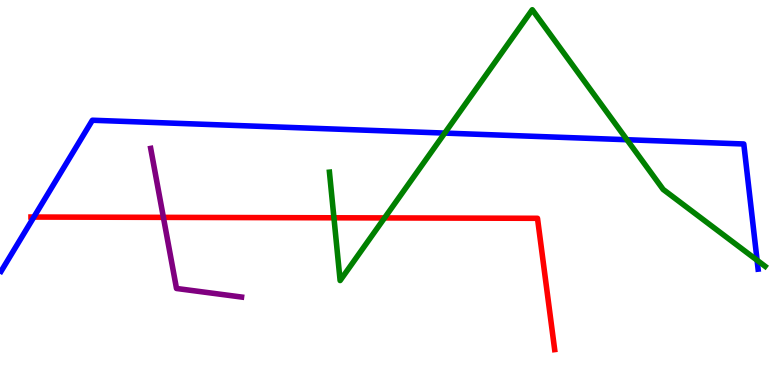[{'lines': ['blue', 'red'], 'intersections': [{'x': 0.437, 'y': 4.36}]}, {'lines': ['green', 'red'], 'intersections': [{'x': 4.31, 'y': 4.34}, {'x': 4.96, 'y': 4.34}]}, {'lines': ['purple', 'red'], 'intersections': [{'x': 2.11, 'y': 4.35}]}, {'lines': ['blue', 'green'], 'intersections': [{'x': 5.74, 'y': 6.54}, {'x': 8.09, 'y': 6.37}, {'x': 9.77, 'y': 3.24}]}, {'lines': ['blue', 'purple'], 'intersections': []}, {'lines': ['green', 'purple'], 'intersections': []}]